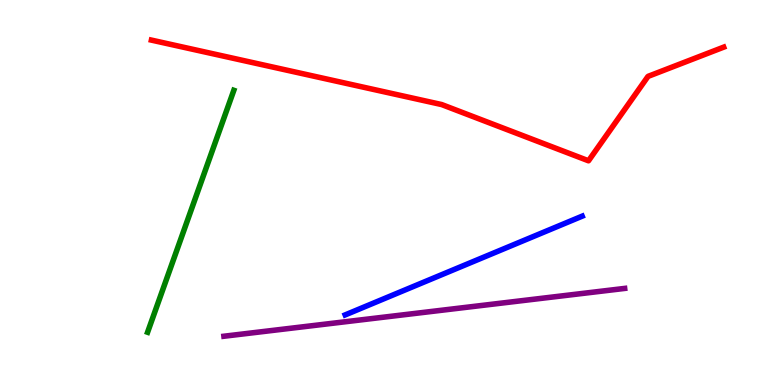[{'lines': ['blue', 'red'], 'intersections': []}, {'lines': ['green', 'red'], 'intersections': []}, {'lines': ['purple', 'red'], 'intersections': []}, {'lines': ['blue', 'green'], 'intersections': []}, {'lines': ['blue', 'purple'], 'intersections': []}, {'lines': ['green', 'purple'], 'intersections': []}]